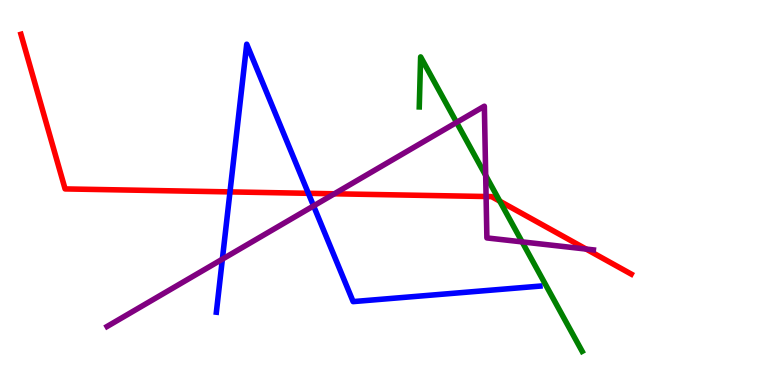[{'lines': ['blue', 'red'], 'intersections': [{'x': 2.97, 'y': 5.02}, {'x': 3.98, 'y': 4.98}]}, {'lines': ['green', 'red'], 'intersections': [{'x': 6.45, 'y': 4.77}]}, {'lines': ['purple', 'red'], 'intersections': [{'x': 4.31, 'y': 4.97}, {'x': 6.27, 'y': 4.9}, {'x': 7.56, 'y': 3.53}]}, {'lines': ['blue', 'green'], 'intersections': []}, {'lines': ['blue', 'purple'], 'intersections': [{'x': 2.87, 'y': 3.27}, {'x': 4.05, 'y': 4.65}]}, {'lines': ['green', 'purple'], 'intersections': [{'x': 5.89, 'y': 6.82}, {'x': 6.27, 'y': 5.44}, {'x': 6.74, 'y': 3.72}]}]